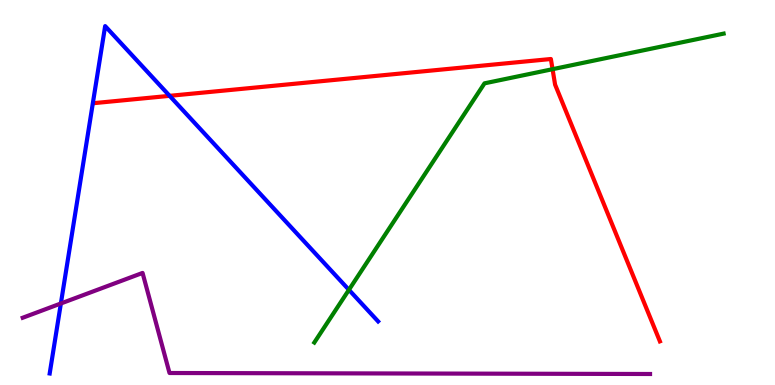[{'lines': ['blue', 'red'], 'intersections': [{'x': 2.19, 'y': 7.51}]}, {'lines': ['green', 'red'], 'intersections': [{'x': 7.13, 'y': 8.2}]}, {'lines': ['purple', 'red'], 'intersections': []}, {'lines': ['blue', 'green'], 'intersections': [{'x': 4.5, 'y': 2.47}]}, {'lines': ['blue', 'purple'], 'intersections': [{'x': 0.785, 'y': 2.12}]}, {'lines': ['green', 'purple'], 'intersections': []}]